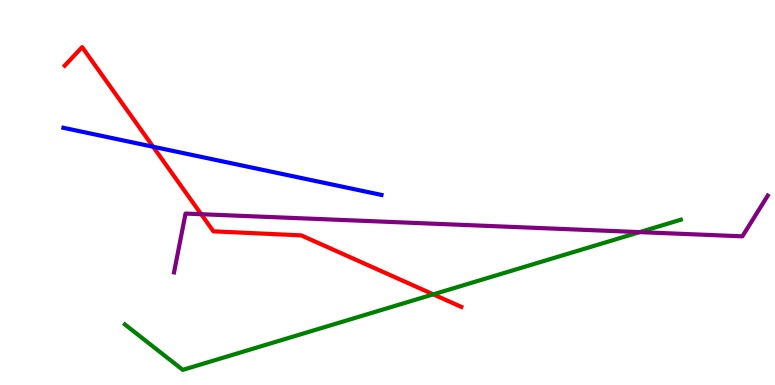[{'lines': ['blue', 'red'], 'intersections': [{'x': 1.98, 'y': 6.19}]}, {'lines': ['green', 'red'], 'intersections': [{'x': 5.59, 'y': 2.35}]}, {'lines': ['purple', 'red'], 'intersections': [{'x': 2.6, 'y': 4.44}]}, {'lines': ['blue', 'green'], 'intersections': []}, {'lines': ['blue', 'purple'], 'intersections': []}, {'lines': ['green', 'purple'], 'intersections': [{'x': 8.25, 'y': 3.97}]}]